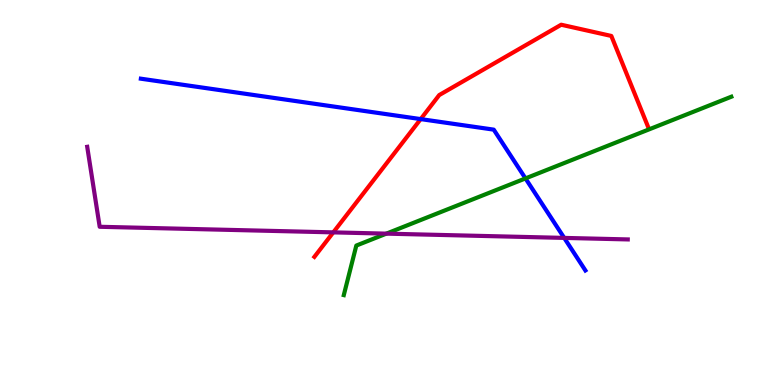[{'lines': ['blue', 'red'], 'intersections': [{'x': 5.43, 'y': 6.91}]}, {'lines': ['green', 'red'], 'intersections': []}, {'lines': ['purple', 'red'], 'intersections': [{'x': 4.3, 'y': 3.96}]}, {'lines': ['blue', 'green'], 'intersections': [{'x': 6.78, 'y': 5.37}]}, {'lines': ['blue', 'purple'], 'intersections': [{'x': 7.28, 'y': 3.82}]}, {'lines': ['green', 'purple'], 'intersections': [{'x': 4.98, 'y': 3.93}]}]